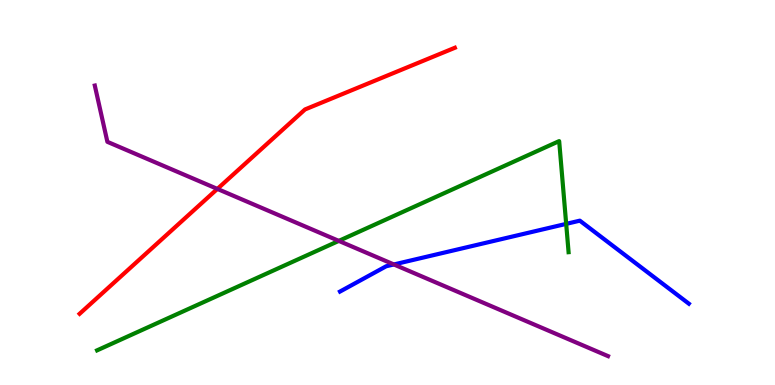[{'lines': ['blue', 'red'], 'intersections': []}, {'lines': ['green', 'red'], 'intersections': []}, {'lines': ['purple', 'red'], 'intersections': [{'x': 2.8, 'y': 5.09}]}, {'lines': ['blue', 'green'], 'intersections': [{'x': 7.31, 'y': 4.19}]}, {'lines': ['blue', 'purple'], 'intersections': [{'x': 5.08, 'y': 3.13}]}, {'lines': ['green', 'purple'], 'intersections': [{'x': 4.37, 'y': 3.74}]}]